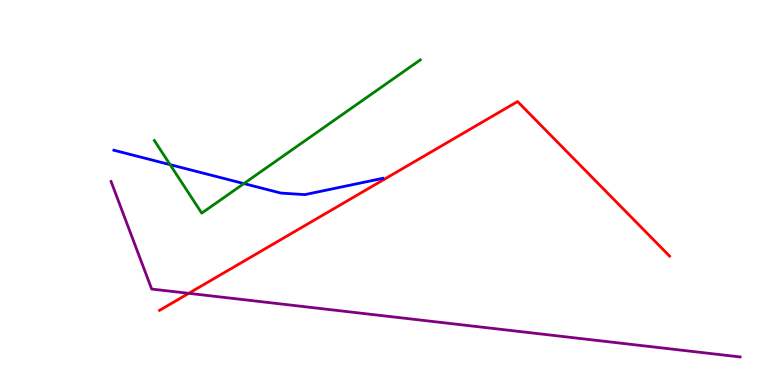[{'lines': ['blue', 'red'], 'intersections': []}, {'lines': ['green', 'red'], 'intersections': []}, {'lines': ['purple', 'red'], 'intersections': [{'x': 2.44, 'y': 2.38}]}, {'lines': ['blue', 'green'], 'intersections': [{'x': 2.19, 'y': 5.72}, {'x': 3.15, 'y': 5.23}]}, {'lines': ['blue', 'purple'], 'intersections': []}, {'lines': ['green', 'purple'], 'intersections': []}]